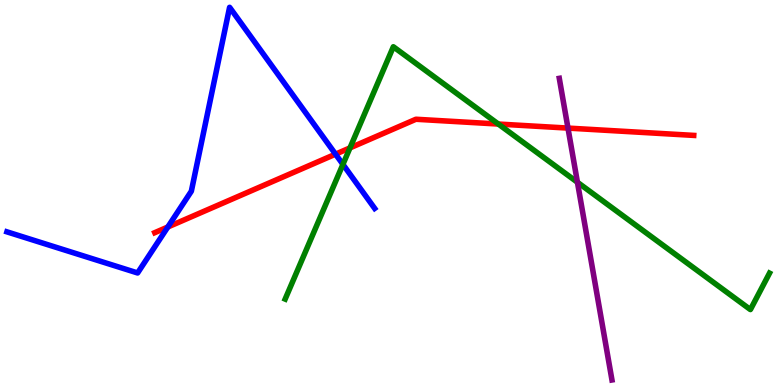[{'lines': ['blue', 'red'], 'intersections': [{'x': 2.17, 'y': 4.1}, {'x': 4.33, 'y': 6.0}]}, {'lines': ['green', 'red'], 'intersections': [{'x': 4.52, 'y': 6.16}, {'x': 6.43, 'y': 6.78}]}, {'lines': ['purple', 'red'], 'intersections': [{'x': 7.33, 'y': 6.67}]}, {'lines': ['blue', 'green'], 'intersections': [{'x': 4.42, 'y': 5.73}]}, {'lines': ['blue', 'purple'], 'intersections': []}, {'lines': ['green', 'purple'], 'intersections': [{'x': 7.45, 'y': 5.27}]}]